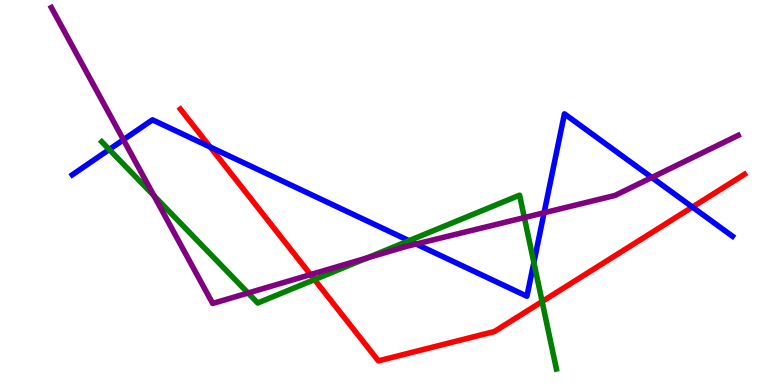[{'lines': ['blue', 'red'], 'intersections': [{'x': 2.71, 'y': 6.18}, {'x': 8.93, 'y': 4.62}]}, {'lines': ['green', 'red'], 'intersections': [{'x': 4.06, 'y': 2.74}, {'x': 7.0, 'y': 2.17}]}, {'lines': ['purple', 'red'], 'intersections': [{'x': 4.01, 'y': 2.87}]}, {'lines': ['blue', 'green'], 'intersections': [{'x': 1.41, 'y': 6.12}, {'x': 5.28, 'y': 3.75}, {'x': 6.89, 'y': 3.18}]}, {'lines': ['blue', 'purple'], 'intersections': [{'x': 1.59, 'y': 6.37}, {'x': 5.37, 'y': 3.66}, {'x': 7.02, 'y': 4.47}, {'x': 8.41, 'y': 5.39}]}, {'lines': ['green', 'purple'], 'intersections': [{'x': 1.99, 'y': 4.92}, {'x': 3.2, 'y': 2.39}, {'x': 4.74, 'y': 3.3}, {'x': 6.77, 'y': 4.35}]}]